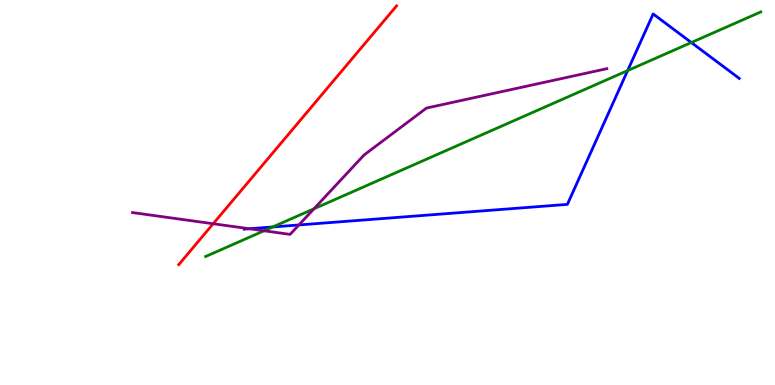[{'lines': ['blue', 'red'], 'intersections': []}, {'lines': ['green', 'red'], 'intersections': []}, {'lines': ['purple', 'red'], 'intersections': [{'x': 2.75, 'y': 4.19}]}, {'lines': ['blue', 'green'], 'intersections': [{'x': 3.52, 'y': 4.1}, {'x': 8.1, 'y': 8.17}, {'x': 8.92, 'y': 8.9}]}, {'lines': ['blue', 'purple'], 'intersections': [{'x': 3.22, 'y': 4.06}, {'x': 3.86, 'y': 4.16}]}, {'lines': ['green', 'purple'], 'intersections': [{'x': 3.41, 'y': 4.01}, {'x': 4.05, 'y': 4.58}]}]